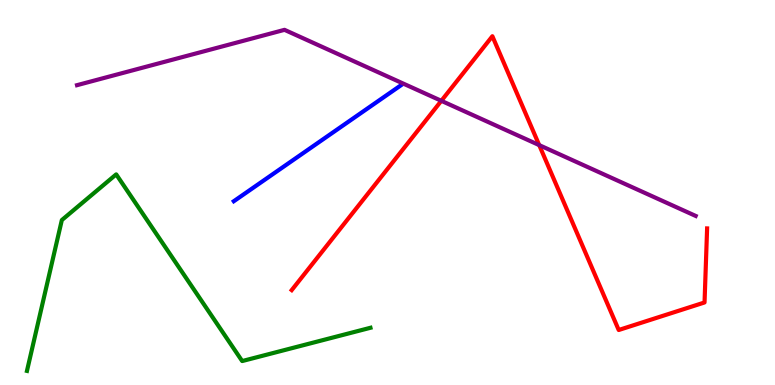[{'lines': ['blue', 'red'], 'intersections': []}, {'lines': ['green', 'red'], 'intersections': []}, {'lines': ['purple', 'red'], 'intersections': [{'x': 5.69, 'y': 7.38}, {'x': 6.96, 'y': 6.23}]}, {'lines': ['blue', 'green'], 'intersections': []}, {'lines': ['blue', 'purple'], 'intersections': []}, {'lines': ['green', 'purple'], 'intersections': []}]